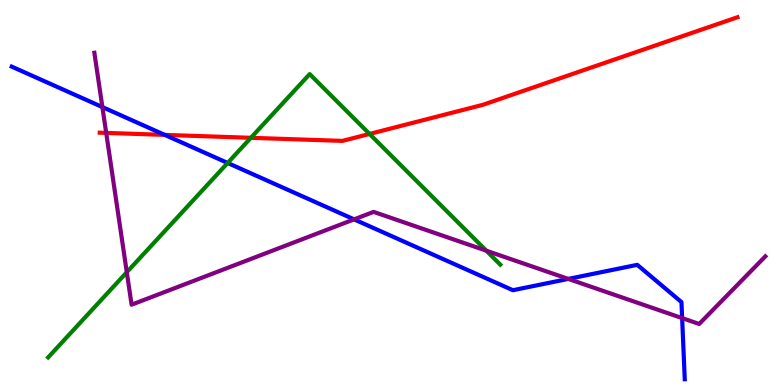[{'lines': ['blue', 'red'], 'intersections': [{'x': 2.13, 'y': 6.5}]}, {'lines': ['green', 'red'], 'intersections': [{'x': 3.24, 'y': 6.42}, {'x': 4.77, 'y': 6.52}]}, {'lines': ['purple', 'red'], 'intersections': [{'x': 1.37, 'y': 6.55}]}, {'lines': ['blue', 'green'], 'intersections': [{'x': 2.94, 'y': 5.77}]}, {'lines': ['blue', 'purple'], 'intersections': [{'x': 1.32, 'y': 7.22}, {'x': 4.57, 'y': 4.3}, {'x': 7.33, 'y': 2.76}, {'x': 8.8, 'y': 1.74}]}, {'lines': ['green', 'purple'], 'intersections': [{'x': 1.64, 'y': 2.93}, {'x': 6.28, 'y': 3.49}]}]